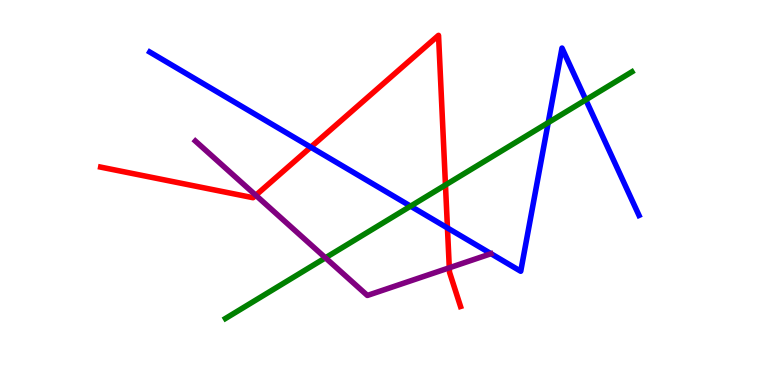[{'lines': ['blue', 'red'], 'intersections': [{'x': 4.01, 'y': 6.18}, {'x': 5.77, 'y': 4.08}]}, {'lines': ['green', 'red'], 'intersections': [{'x': 5.75, 'y': 5.2}]}, {'lines': ['purple', 'red'], 'intersections': [{'x': 3.3, 'y': 4.93}, {'x': 5.8, 'y': 3.04}]}, {'lines': ['blue', 'green'], 'intersections': [{'x': 5.3, 'y': 4.65}, {'x': 7.07, 'y': 6.81}, {'x': 7.56, 'y': 7.41}]}, {'lines': ['blue', 'purple'], 'intersections': []}, {'lines': ['green', 'purple'], 'intersections': [{'x': 4.2, 'y': 3.3}]}]